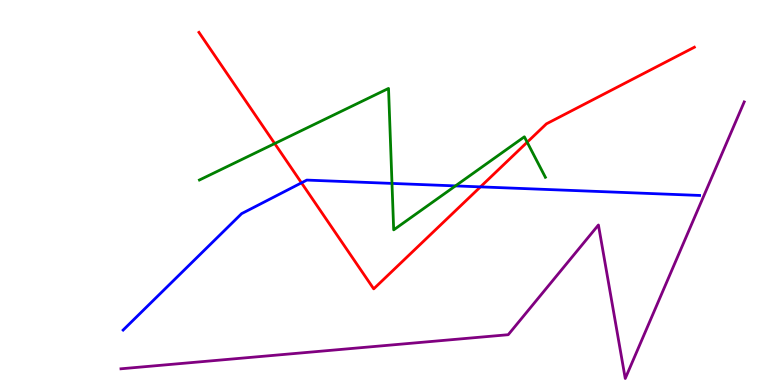[{'lines': ['blue', 'red'], 'intersections': [{'x': 3.89, 'y': 5.25}, {'x': 6.2, 'y': 5.15}]}, {'lines': ['green', 'red'], 'intersections': [{'x': 3.54, 'y': 6.27}, {'x': 6.8, 'y': 6.31}]}, {'lines': ['purple', 'red'], 'intersections': []}, {'lines': ['blue', 'green'], 'intersections': [{'x': 5.06, 'y': 5.24}, {'x': 5.88, 'y': 5.17}]}, {'lines': ['blue', 'purple'], 'intersections': []}, {'lines': ['green', 'purple'], 'intersections': []}]